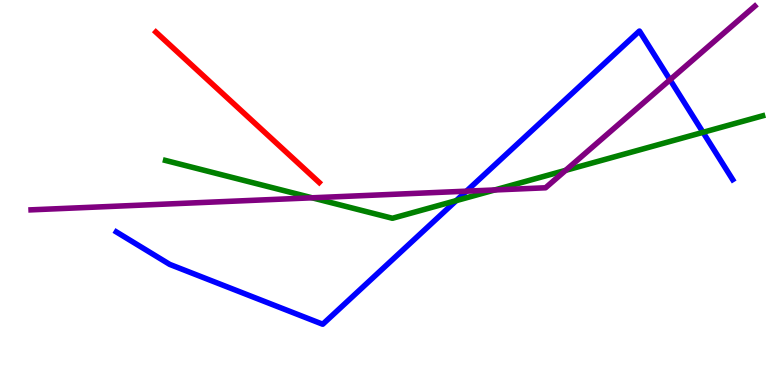[{'lines': ['blue', 'red'], 'intersections': []}, {'lines': ['green', 'red'], 'intersections': []}, {'lines': ['purple', 'red'], 'intersections': []}, {'lines': ['blue', 'green'], 'intersections': [{'x': 5.89, 'y': 4.79}, {'x': 9.07, 'y': 6.56}]}, {'lines': ['blue', 'purple'], 'intersections': [{'x': 6.02, 'y': 5.03}, {'x': 8.65, 'y': 7.93}]}, {'lines': ['green', 'purple'], 'intersections': [{'x': 4.03, 'y': 4.86}, {'x': 6.38, 'y': 5.07}, {'x': 7.3, 'y': 5.58}]}]